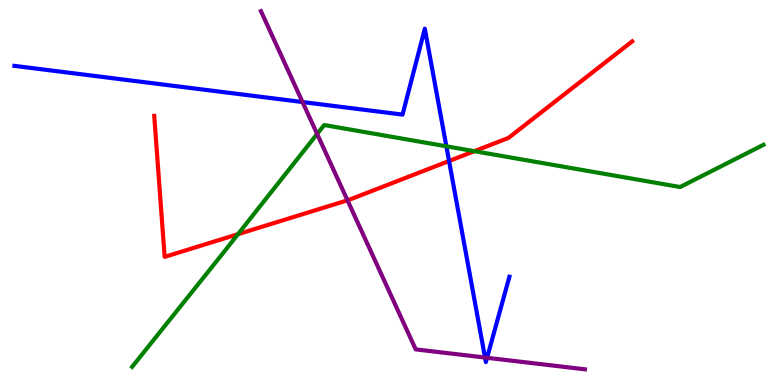[{'lines': ['blue', 'red'], 'intersections': [{'x': 5.79, 'y': 5.82}]}, {'lines': ['green', 'red'], 'intersections': [{'x': 3.07, 'y': 3.92}, {'x': 6.12, 'y': 6.07}]}, {'lines': ['purple', 'red'], 'intersections': [{'x': 4.48, 'y': 4.8}]}, {'lines': ['blue', 'green'], 'intersections': [{'x': 5.76, 'y': 6.2}]}, {'lines': ['blue', 'purple'], 'intersections': [{'x': 3.9, 'y': 7.35}, {'x': 6.26, 'y': 0.713}, {'x': 6.28, 'y': 0.707}]}, {'lines': ['green', 'purple'], 'intersections': [{'x': 4.09, 'y': 6.52}]}]